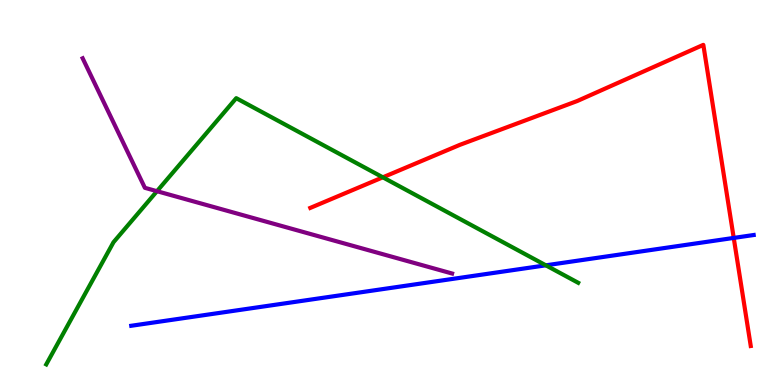[{'lines': ['blue', 'red'], 'intersections': [{'x': 9.47, 'y': 3.82}]}, {'lines': ['green', 'red'], 'intersections': [{'x': 4.94, 'y': 5.39}]}, {'lines': ['purple', 'red'], 'intersections': []}, {'lines': ['blue', 'green'], 'intersections': [{'x': 7.04, 'y': 3.11}]}, {'lines': ['blue', 'purple'], 'intersections': []}, {'lines': ['green', 'purple'], 'intersections': [{'x': 2.03, 'y': 5.03}]}]